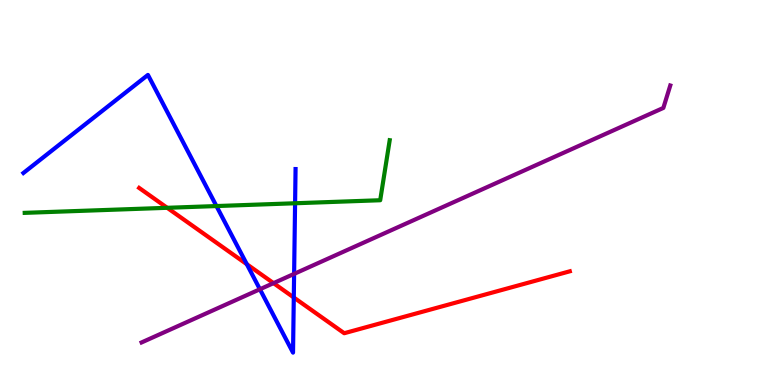[{'lines': ['blue', 'red'], 'intersections': [{'x': 3.18, 'y': 3.14}, {'x': 3.79, 'y': 2.27}]}, {'lines': ['green', 'red'], 'intersections': [{'x': 2.16, 'y': 4.6}]}, {'lines': ['purple', 'red'], 'intersections': [{'x': 3.53, 'y': 2.65}]}, {'lines': ['blue', 'green'], 'intersections': [{'x': 2.79, 'y': 4.65}, {'x': 3.81, 'y': 4.72}]}, {'lines': ['blue', 'purple'], 'intersections': [{'x': 3.35, 'y': 2.49}, {'x': 3.8, 'y': 2.89}]}, {'lines': ['green', 'purple'], 'intersections': []}]